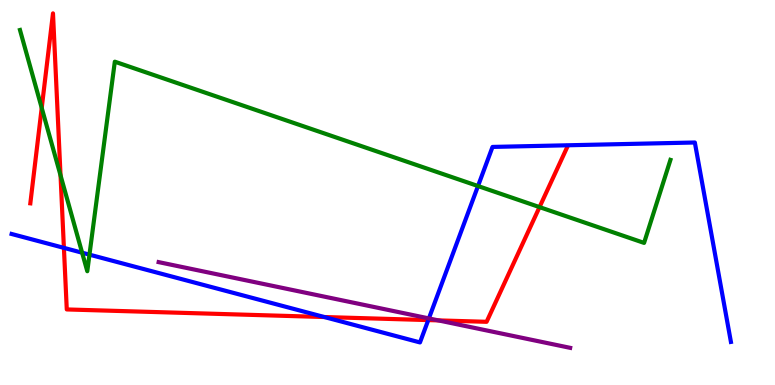[{'lines': ['blue', 'red'], 'intersections': [{'x': 0.825, 'y': 3.56}, {'x': 4.18, 'y': 1.77}, {'x': 5.53, 'y': 1.69}]}, {'lines': ['green', 'red'], 'intersections': [{'x': 0.538, 'y': 7.2}, {'x': 0.781, 'y': 5.45}, {'x': 6.96, 'y': 4.62}]}, {'lines': ['purple', 'red'], 'intersections': [{'x': 5.66, 'y': 1.68}]}, {'lines': ['blue', 'green'], 'intersections': [{'x': 1.06, 'y': 3.44}, {'x': 1.15, 'y': 3.39}, {'x': 6.17, 'y': 5.17}]}, {'lines': ['blue', 'purple'], 'intersections': [{'x': 5.53, 'y': 1.73}]}, {'lines': ['green', 'purple'], 'intersections': []}]